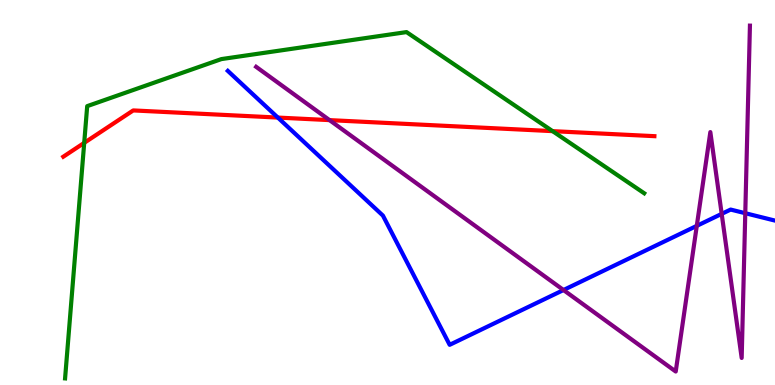[{'lines': ['blue', 'red'], 'intersections': [{'x': 3.59, 'y': 6.95}]}, {'lines': ['green', 'red'], 'intersections': [{'x': 1.09, 'y': 6.29}, {'x': 7.13, 'y': 6.59}]}, {'lines': ['purple', 'red'], 'intersections': [{'x': 4.25, 'y': 6.88}]}, {'lines': ['blue', 'green'], 'intersections': []}, {'lines': ['blue', 'purple'], 'intersections': [{'x': 7.27, 'y': 2.47}, {'x': 8.99, 'y': 4.13}, {'x': 9.31, 'y': 4.44}, {'x': 9.62, 'y': 4.46}]}, {'lines': ['green', 'purple'], 'intersections': []}]